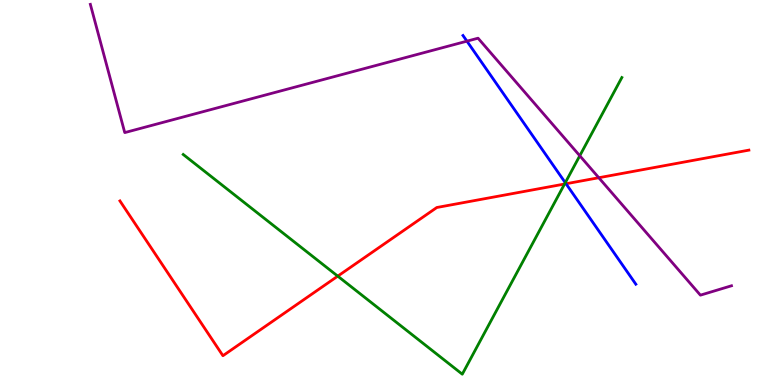[{'lines': ['blue', 'red'], 'intersections': [{'x': 7.3, 'y': 5.23}]}, {'lines': ['green', 'red'], 'intersections': [{'x': 4.36, 'y': 2.83}, {'x': 7.28, 'y': 5.22}]}, {'lines': ['purple', 'red'], 'intersections': [{'x': 7.73, 'y': 5.38}]}, {'lines': ['blue', 'green'], 'intersections': [{'x': 7.29, 'y': 5.25}]}, {'lines': ['blue', 'purple'], 'intersections': [{'x': 6.02, 'y': 8.93}]}, {'lines': ['green', 'purple'], 'intersections': [{'x': 7.48, 'y': 5.95}]}]